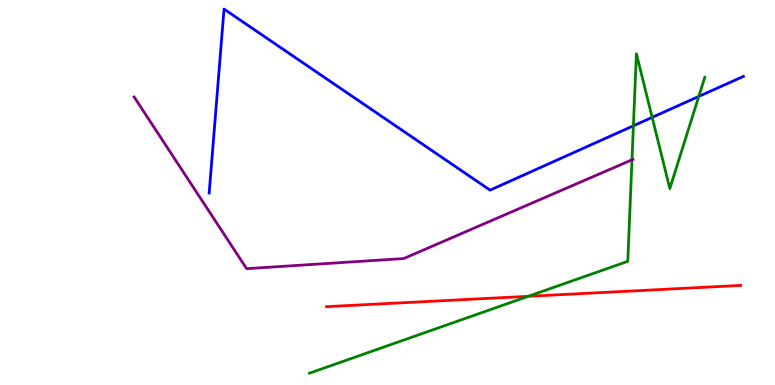[{'lines': ['blue', 'red'], 'intersections': []}, {'lines': ['green', 'red'], 'intersections': [{'x': 6.82, 'y': 2.3}]}, {'lines': ['purple', 'red'], 'intersections': []}, {'lines': ['blue', 'green'], 'intersections': [{'x': 8.17, 'y': 6.73}, {'x': 8.42, 'y': 6.95}, {'x': 9.02, 'y': 7.5}]}, {'lines': ['blue', 'purple'], 'intersections': []}, {'lines': ['green', 'purple'], 'intersections': [{'x': 8.15, 'y': 5.85}]}]